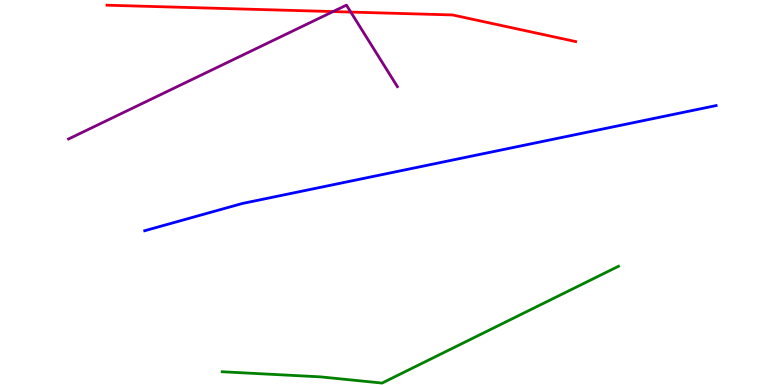[{'lines': ['blue', 'red'], 'intersections': []}, {'lines': ['green', 'red'], 'intersections': []}, {'lines': ['purple', 'red'], 'intersections': [{'x': 4.3, 'y': 9.7}, {'x': 4.53, 'y': 9.69}]}, {'lines': ['blue', 'green'], 'intersections': []}, {'lines': ['blue', 'purple'], 'intersections': []}, {'lines': ['green', 'purple'], 'intersections': []}]